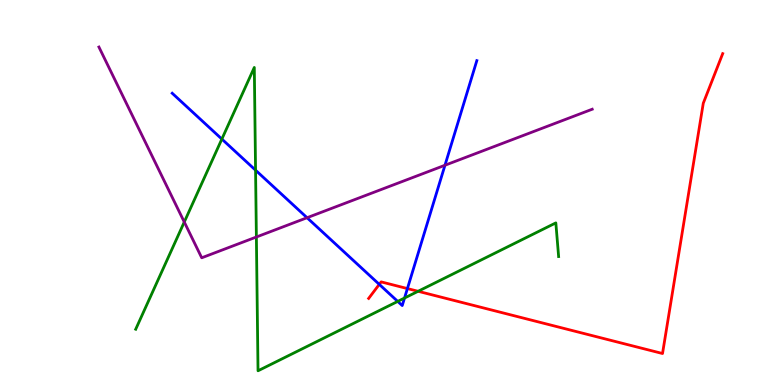[{'lines': ['blue', 'red'], 'intersections': [{'x': 4.89, 'y': 2.61}, {'x': 5.26, 'y': 2.5}]}, {'lines': ['green', 'red'], 'intersections': [{'x': 5.39, 'y': 2.43}]}, {'lines': ['purple', 'red'], 'intersections': []}, {'lines': ['blue', 'green'], 'intersections': [{'x': 2.86, 'y': 6.39}, {'x': 3.3, 'y': 5.58}, {'x': 5.13, 'y': 2.17}, {'x': 5.22, 'y': 2.26}]}, {'lines': ['blue', 'purple'], 'intersections': [{'x': 3.96, 'y': 4.34}, {'x': 5.74, 'y': 5.71}]}, {'lines': ['green', 'purple'], 'intersections': [{'x': 2.38, 'y': 4.23}, {'x': 3.31, 'y': 3.84}]}]